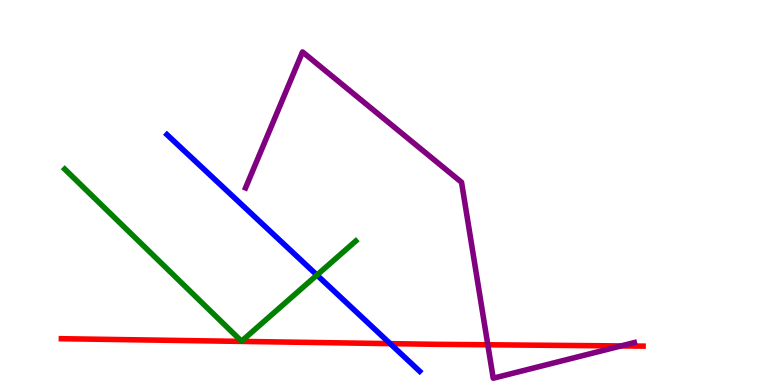[{'lines': ['blue', 'red'], 'intersections': [{'x': 5.03, 'y': 1.07}]}, {'lines': ['green', 'red'], 'intersections': []}, {'lines': ['purple', 'red'], 'intersections': [{'x': 6.29, 'y': 1.04}, {'x': 8.01, 'y': 1.01}]}, {'lines': ['blue', 'green'], 'intersections': [{'x': 4.09, 'y': 2.86}]}, {'lines': ['blue', 'purple'], 'intersections': []}, {'lines': ['green', 'purple'], 'intersections': []}]